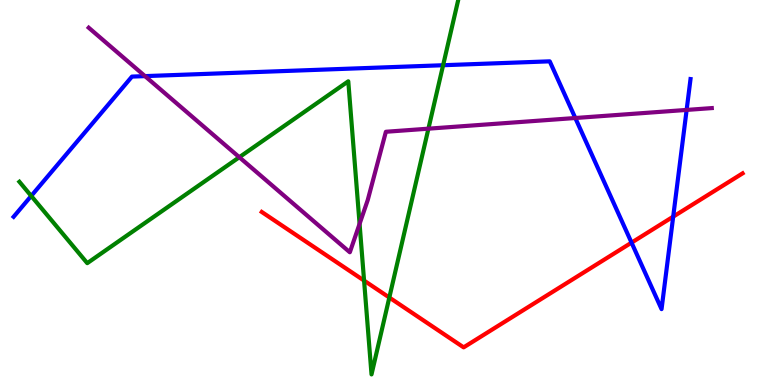[{'lines': ['blue', 'red'], 'intersections': [{'x': 8.15, 'y': 3.7}, {'x': 8.69, 'y': 4.37}]}, {'lines': ['green', 'red'], 'intersections': [{'x': 4.7, 'y': 2.71}, {'x': 5.02, 'y': 2.27}]}, {'lines': ['purple', 'red'], 'intersections': []}, {'lines': ['blue', 'green'], 'intersections': [{'x': 0.403, 'y': 4.91}, {'x': 5.72, 'y': 8.31}]}, {'lines': ['blue', 'purple'], 'intersections': [{'x': 1.87, 'y': 8.02}, {'x': 7.42, 'y': 6.93}, {'x': 8.86, 'y': 7.14}]}, {'lines': ['green', 'purple'], 'intersections': [{'x': 3.09, 'y': 5.92}, {'x': 4.64, 'y': 4.19}, {'x': 5.53, 'y': 6.66}]}]